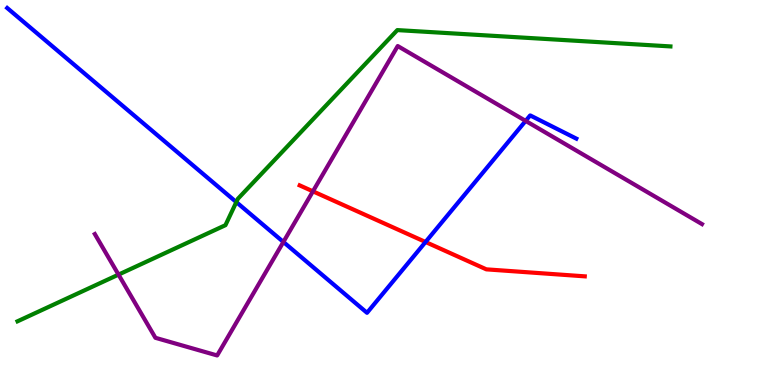[{'lines': ['blue', 'red'], 'intersections': [{'x': 5.49, 'y': 3.71}]}, {'lines': ['green', 'red'], 'intersections': []}, {'lines': ['purple', 'red'], 'intersections': [{'x': 4.04, 'y': 5.03}]}, {'lines': ['blue', 'green'], 'intersections': [{'x': 3.05, 'y': 4.75}]}, {'lines': ['blue', 'purple'], 'intersections': [{'x': 3.66, 'y': 3.72}, {'x': 6.78, 'y': 6.86}]}, {'lines': ['green', 'purple'], 'intersections': [{'x': 1.53, 'y': 2.87}]}]